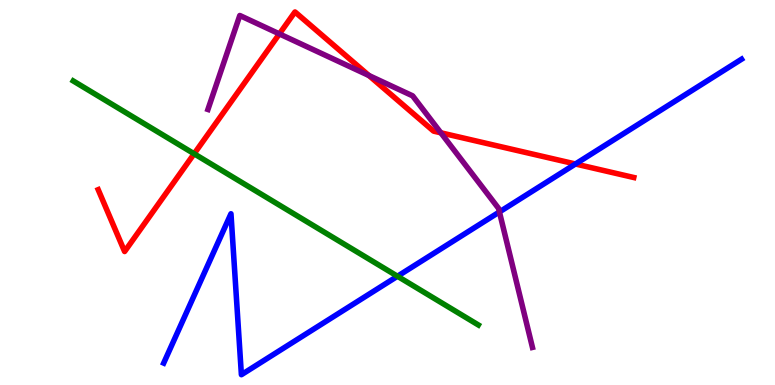[{'lines': ['blue', 'red'], 'intersections': [{'x': 7.43, 'y': 5.74}]}, {'lines': ['green', 'red'], 'intersections': [{'x': 2.5, 'y': 6.01}]}, {'lines': ['purple', 'red'], 'intersections': [{'x': 3.6, 'y': 9.12}, {'x': 4.76, 'y': 8.04}, {'x': 5.69, 'y': 6.55}]}, {'lines': ['blue', 'green'], 'intersections': [{'x': 5.13, 'y': 2.82}]}, {'lines': ['blue', 'purple'], 'intersections': [{'x': 6.44, 'y': 4.49}]}, {'lines': ['green', 'purple'], 'intersections': []}]